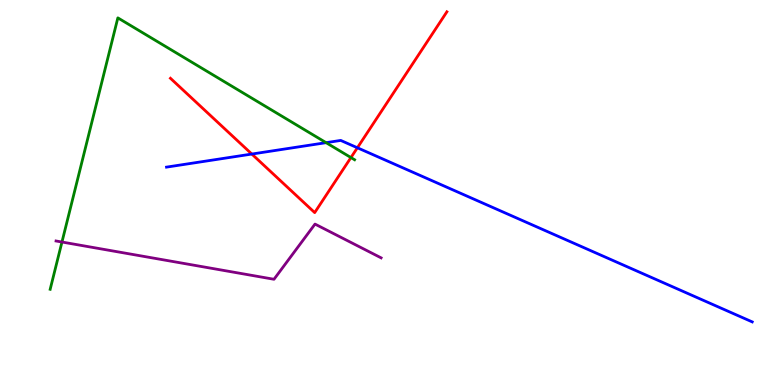[{'lines': ['blue', 'red'], 'intersections': [{'x': 3.25, 'y': 6.0}, {'x': 4.61, 'y': 6.16}]}, {'lines': ['green', 'red'], 'intersections': [{'x': 4.53, 'y': 5.91}]}, {'lines': ['purple', 'red'], 'intersections': []}, {'lines': ['blue', 'green'], 'intersections': [{'x': 4.21, 'y': 6.29}]}, {'lines': ['blue', 'purple'], 'intersections': []}, {'lines': ['green', 'purple'], 'intersections': [{'x': 0.799, 'y': 3.71}]}]